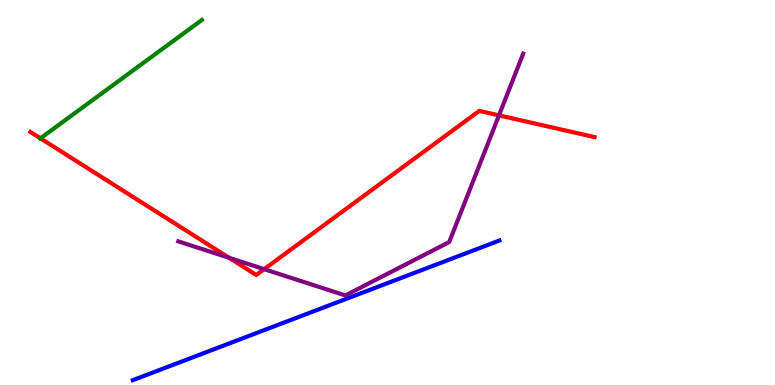[{'lines': ['blue', 'red'], 'intersections': []}, {'lines': ['green', 'red'], 'intersections': [{'x': 0.522, 'y': 6.41}]}, {'lines': ['purple', 'red'], 'intersections': [{'x': 2.96, 'y': 3.3}, {'x': 3.41, 'y': 3.01}, {'x': 6.44, 'y': 7.0}]}, {'lines': ['blue', 'green'], 'intersections': []}, {'lines': ['blue', 'purple'], 'intersections': []}, {'lines': ['green', 'purple'], 'intersections': []}]